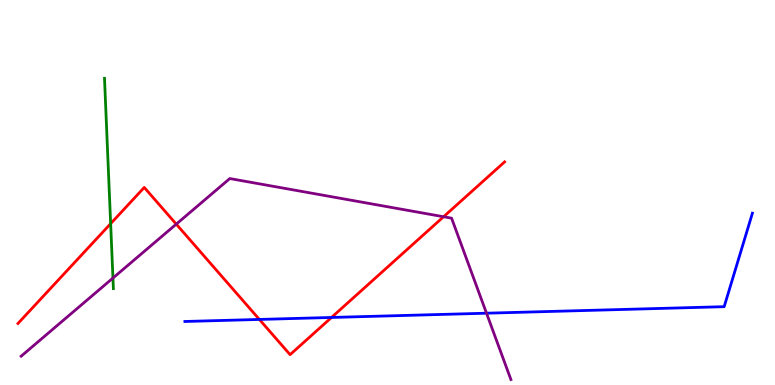[{'lines': ['blue', 'red'], 'intersections': [{'x': 3.35, 'y': 1.7}, {'x': 4.28, 'y': 1.75}]}, {'lines': ['green', 'red'], 'intersections': [{'x': 1.43, 'y': 4.19}]}, {'lines': ['purple', 'red'], 'intersections': [{'x': 2.27, 'y': 4.18}, {'x': 5.72, 'y': 4.37}]}, {'lines': ['blue', 'green'], 'intersections': []}, {'lines': ['blue', 'purple'], 'intersections': [{'x': 6.28, 'y': 1.86}]}, {'lines': ['green', 'purple'], 'intersections': [{'x': 1.46, 'y': 2.78}]}]